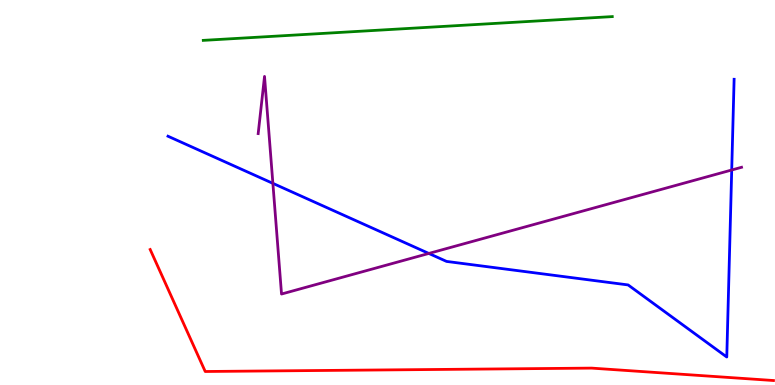[{'lines': ['blue', 'red'], 'intersections': []}, {'lines': ['green', 'red'], 'intersections': []}, {'lines': ['purple', 'red'], 'intersections': []}, {'lines': ['blue', 'green'], 'intersections': []}, {'lines': ['blue', 'purple'], 'intersections': [{'x': 3.52, 'y': 5.24}, {'x': 5.53, 'y': 3.42}, {'x': 9.44, 'y': 5.58}]}, {'lines': ['green', 'purple'], 'intersections': []}]